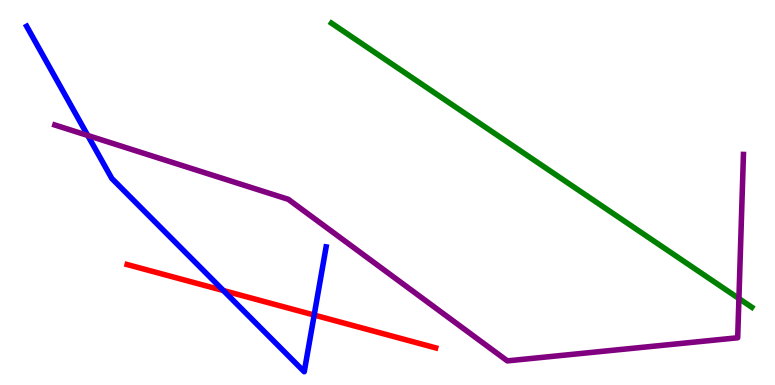[{'lines': ['blue', 'red'], 'intersections': [{'x': 2.88, 'y': 2.45}, {'x': 4.05, 'y': 1.82}]}, {'lines': ['green', 'red'], 'intersections': []}, {'lines': ['purple', 'red'], 'intersections': []}, {'lines': ['blue', 'green'], 'intersections': []}, {'lines': ['blue', 'purple'], 'intersections': [{'x': 1.13, 'y': 6.48}]}, {'lines': ['green', 'purple'], 'intersections': [{'x': 9.53, 'y': 2.25}]}]